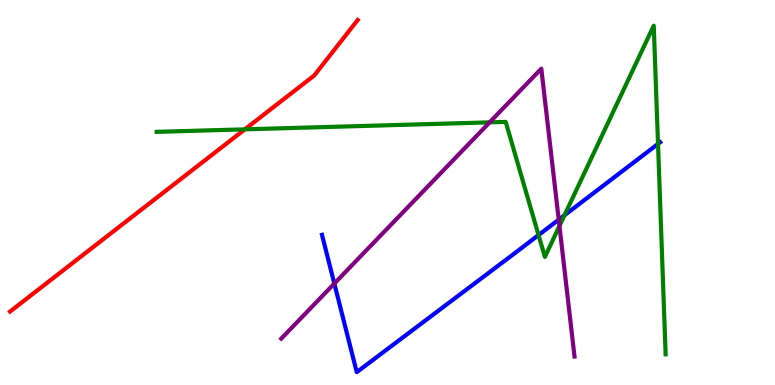[{'lines': ['blue', 'red'], 'intersections': []}, {'lines': ['green', 'red'], 'intersections': [{'x': 3.16, 'y': 6.64}]}, {'lines': ['purple', 'red'], 'intersections': []}, {'lines': ['blue', 'green'], 'intersections': [{'x': 6.95, 'y': 3.89}, {'x': 7.28, 'y': 4.41}, {'x': 8.49, 'y': 6.26}]}, {'lines': ['blue', 'purple'], 'intersections': [{'x': 4.31, 'y': 2.64}, {'x': 7.21, 'y': 4.29}]}, {'lines': ['green', 'purple'], 'intersections': [{'x': 6.32, 'y': 6.82}, {'x': 7.22, 'y': 4.13}]}]